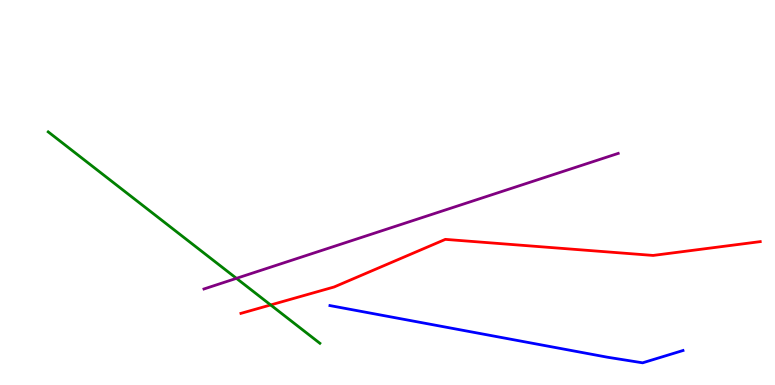[{'lines': ['blue', 'red'], 'intersections': []}, {'lines': ['green', 'red'], 'intersections': [{'x': 3.49, 'y': 2.08}]}, {'lines': ['purple', 'red'], 'intersections': []}, {'lines': ['blue', 'green'], 'intersections': []}, {'lines': ['blue', 'purple'], 'intersections': []}, {'lines': ['green', 'purple'], 'intersections': [{'x': 3.05, 'y': 2.77}]}]